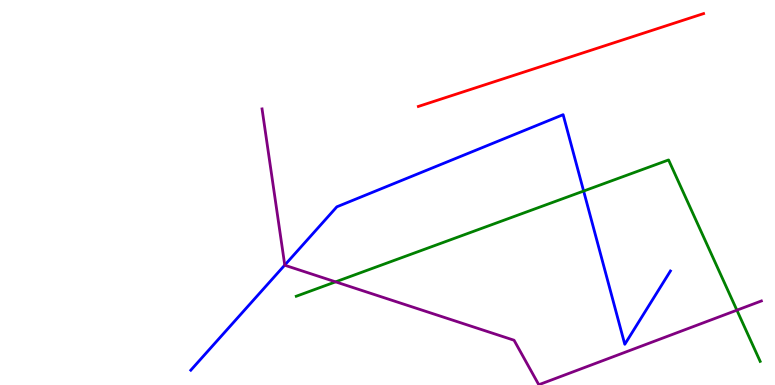[{'lines': ['blue', 'red'], 'intersections': []}, {'lines': ['green', 'red'], 'intersections': []}, {'lines': ['purple', 'red'], 'intersections': []}, {'lines': ['blue', 'green'], 'intersections': [{'x': 7.53, 'y': 5.04}]}, {'lines': ['blue', 'purple'], 'intersections': [{'x': 3.67, 'y': 3.11}]}, {'lines': ['green', 'purple'], 'intersections': [{'x': 4.33, 'y': 2.68}, {'x': 9.51, 'y': 1.94}]}]